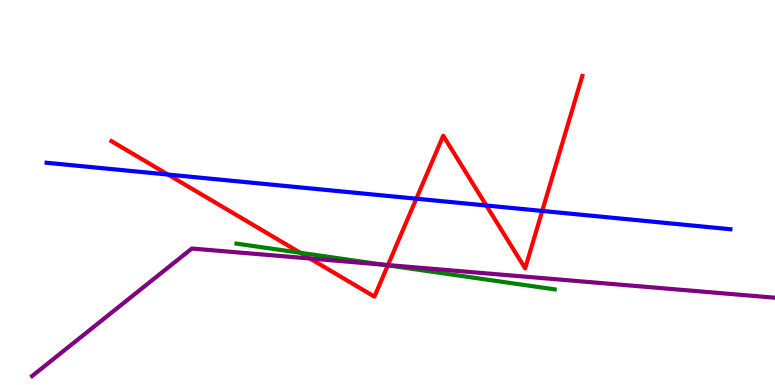[{'lines': ['blue', 'red'], 'intersections': [{'x': 2.17, 'y': 5.47}, {'x': 5.37, 'y': 4.84}, {'x': 6.28, 'y': 4.66}, {'x': 7.0, 'y': 4.52}]}, {'lines': ['green', 'red'], 'intersections': [{'x': 3.87, 'y': 3.43}, {'x': 5.0, 'y': 3.11}]}, {'lines': ['purple', 'red'], 'intersections': [{'x': 4.0, 'y': 3.29}, {'x': 5.01, 'y': 3.12}]}, {'lines': ['blue', 'green'], 'intersections': []}, {'lines': ['blue', 'purple'], 'intersections': []}, {'lines': ['green', 'purple'], 'intersections': [{'x': 4.94, 'y': 3.13}]}]